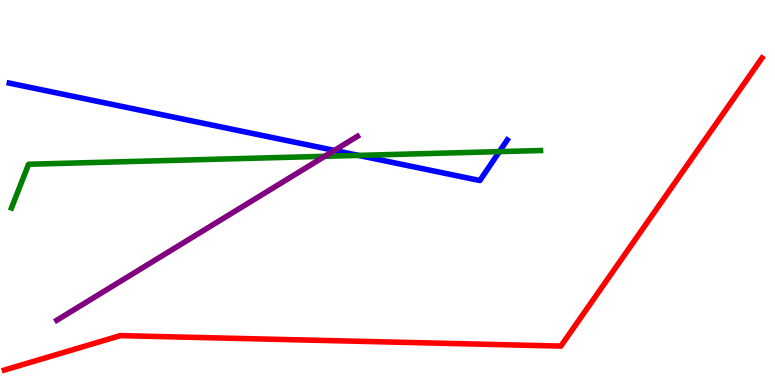[{'lines': ['blue', 'red'], 'intersections': []}, {'lines': ['green', 'red'], 'intersections': []}, {'lines': ['purple', 'red'], 'intersections': []}, {'lines': ['blue', 'green'], 'intersections': [{'x': 4.63, 'y': 5.96}, {'x': 6.44, 'y': 6.06}]}, {'lines': ['blue', 'purple'], 'intersections': [{'x': 4.31, 'y': 6.09}]}, {'lines': ['green', 'purple'], 'intersections': [{'x': 4.19, 'y': 5.94}]}]